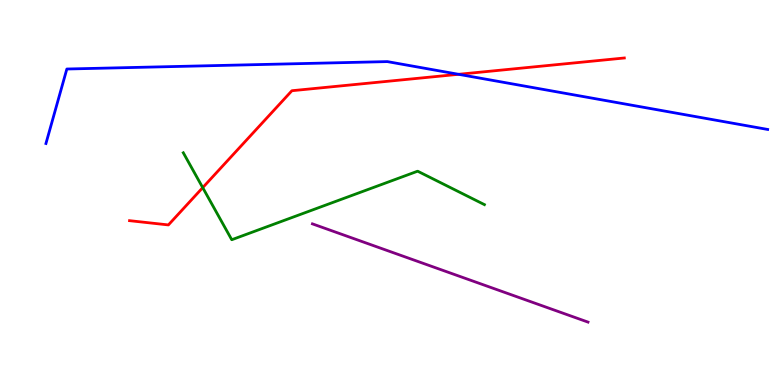[{'lines': ['blue', 'red'], 'intersections': [{'x': 5.92, 'y': 8.07}]}, {'lines': ['green', 'red'], 'intersections': [{'x': 2.62, 'y': 5.13}]}, {'lines': ['purple', 'red'], 'intersections': []}, {'lines': ['blue', 'green'], 'intersections': []}, {'lines': ['blue', 'purple'], 'intersections': []}, {'lines': ['green', 'purple'], 'intersections': []}]